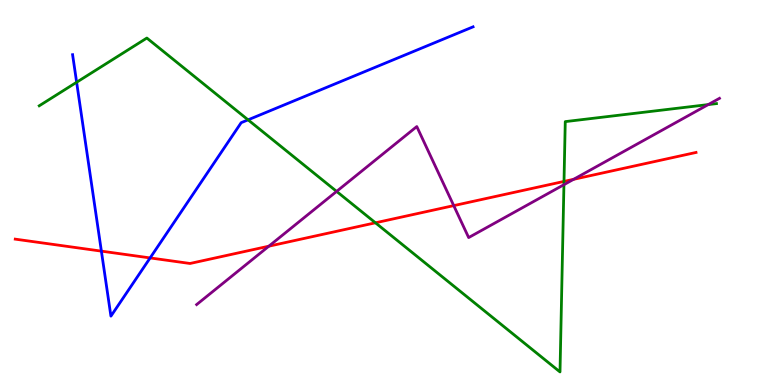[{'lines': ['blue', 'red'], 'intersections': [{'x': 1.31, 'y': 3.48}, {'x': 1.94, 'y': 3.3}]}, {'lines': ['green', 'red'], 'intersections': [{'x': 4.84, 'y': 4.21}, {'x': 7.28, 'y': 5.29}]}, {'lines': ['purple', 'red'], 'intersections': [{'x': 3.47, 'y': 3.61}, {'x': 5.85, 'y': 4.66}, {'x': 7.4, 'y': 5.34}]}, {'lines': ['blue', 'green'], 'intersections': [{'x': 0.989, 'y': 7.86}, {'x': 3.2, 'y': 6.89}]}, {'lines': ['blue', 'purple'], 'intersections': []}, {'lines': ['green', 'purple'], 'intersections': [{'x': 4.34, 'y': 5.03}, {'x': 7.28, 'y': 5.2}, {'x': 9.14, 'y': 7.28}]}]